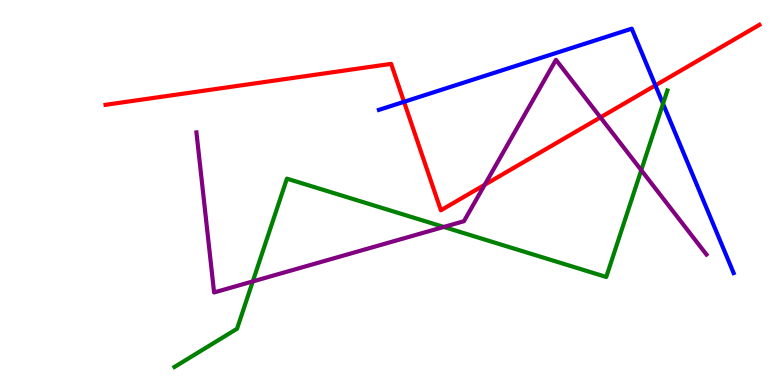[{'lines': ['blue', 'red'], 'intersections': [{'x': 5.21, 'y': 7.36}, {'x': 8.46, 'y': 7.78}]}, {'lines': ['green', 'red'], 'intersections': []}, {'lines': ['purple', 'red'], 'intersections': [{'x': 6.25, 'y': 5.2}, {'x': 7.75, 'y': 6.95}]}, {'lines': ['blue', 'green'], 'intersections': [{'x': 8.56, 'y': 7.31}]}, {'lines': ['blue', 'purple'], 'intersections': []}, {'lines': ['green', 'purple'], 'intersections': [{'x': 3.26, 'y': 2.69}, {'x': 5.73, 'y': 4.11}, {'x': 8.27, 'y': 5.58}]}]